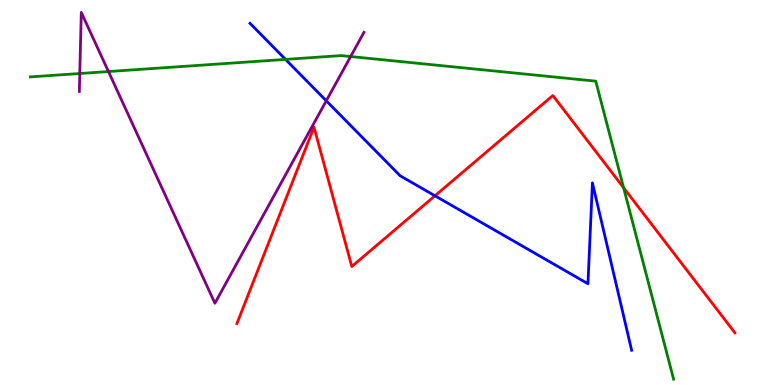[{'lines': ['blue', 'red'], 'intersections': [{'x': 5.61, 'y': 4.91}]}, {'lines': ['green', 'red'], 'intersections': [{'x': 8.05, 'y': 5.12}]}, {'lines': ['purple', 'red'], 'intersections': []}, {'lines': ['blue', 'green'], 'intersections': [{'x': 3.68, 'y': 8.46}]}, {'lines': ['blue', 'purple'], 'intersections': [{'x': 4.21, 'y': 7.38}]}, {'lines': ['green', 'purple'], 'intersections': [{'x': 1.03, 'y': 8.09}, {'x': 1.4, 'y': 8.14}, {'x': 4.52, 'y': 8.53}]}]